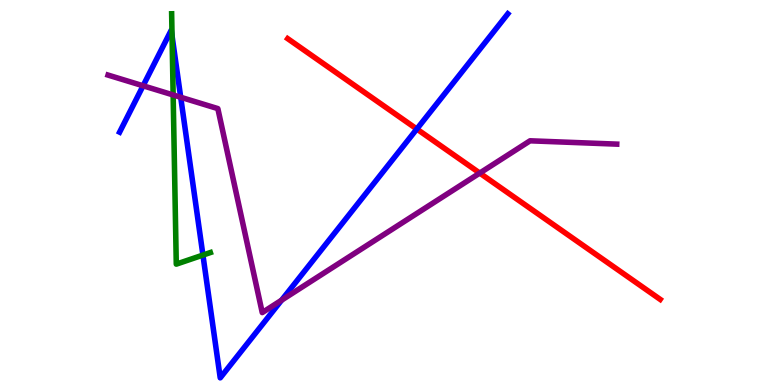[{'lines': ['blue', 'red'], 'intersections': [{'x': 5.38, 'y': 6.65}]}, {'lines': ['green', 'red'], 'intersections': []}, {'lines': ['purple', 'red'], 'intersections': [{'x': 6.19, 'y': 5.5}]}, {'lines': ['blue', 'green'], 'intersections': [{'x': 2.22, 'y': 9.07}, {'x': 2.62, 'y': 3.37}]}, {'lines': ['blue', 'purple'], 'intersections': [{'x': 1.85, 'y': 7.77}, {'x': 2.33, 'y': 7.47}, {'x': 3.63, 'y': 2.2}]}, {'lines': ['green', 'purple'], 'intersections': [{'x': 2.23, 'y': 7.53}]}]